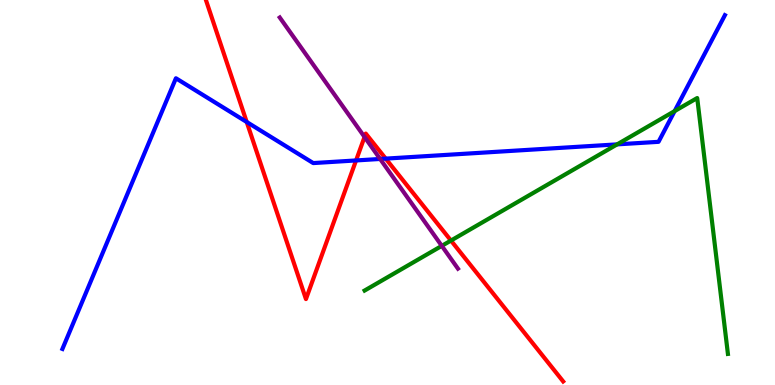[{'lines': ['blue', 'red'], 'intersections': [{'x': 3.18, 'y': 6.83}, {'x': 4.59, 'y': 5.83}, {'x': 4.98, 'y': 5.88}]}, {'lines': ['green', 'red'], 'intersections': [{'x': 5.82, 'y': 3.75}]}, {'lines': ['purple', 'red'], 'intersections': [{'x': 4.7, 'y': 6.44}]}, {'lines': ['blue', 'green'], 'intersections': [{'x': 7.96, 'y': 6.25}, {'x': 8.71, 'y': 7.11}]}, {'lines': ['blue', 'purple'], 'intersections': [{'x': 4.9, 'y': 5.87}]}, {'lines': ['green', 'purple'], 'intersections': [{'x': 5.7, 'y': 3.61}]}]